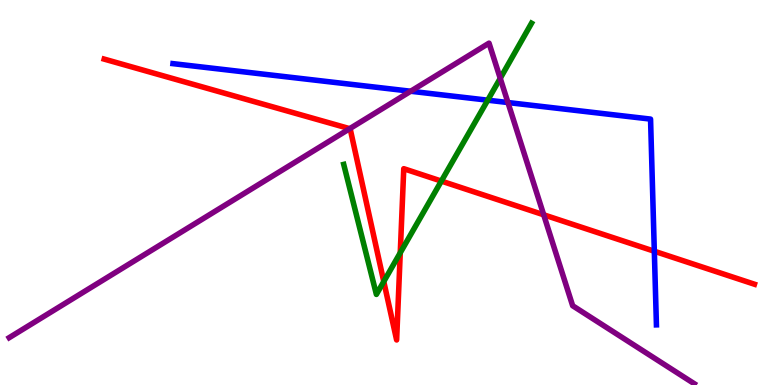[{'lines': ['blue', 'red'], 'intersections': [{'x': 8.44, 'y': 3.47}]}, {'lines': ['green', 'red'], 'intersections': [{'x': 4.95, 'y': 2.69}, {'x': 5.16, 'y': 3.43}, {'x': 5.69, 'y': 5.3}]}, {'lines': ['purple', 'red'], 'intersections': [{'x': 4.51, 'y': 6.66}, {'x': 7.02, 'y': 4.42}]}, {'lines': ['blue', 'green'], 'intersections': [{'x': 6.29, 'y': 7.4}]}, {'lines': ['blue', 'purple'], 'intersections': [{'x': 5.3, 'y': 7.63}, {'x': 6.55, 'y': 7.34}]}, {'lines': ['green', 'purple'], 'intersections': [{'x': 6.45, 'y': 7.97}]}]